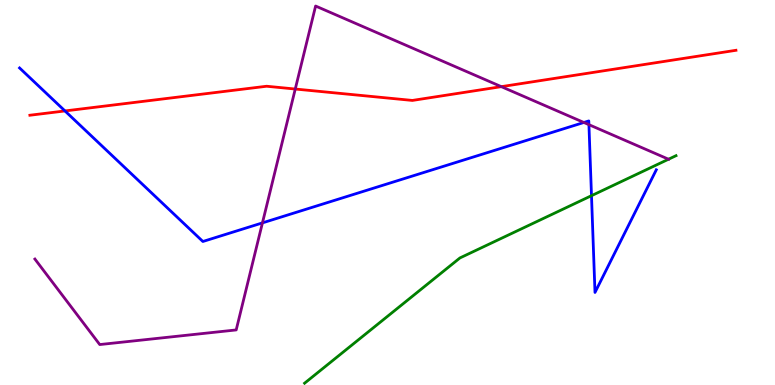[{'lines': ['blue', 'red'], 'intersections': [{'x': 0.838, 'y': 7.12}]}, {'lines': ['green', 'red'], 'intersections': []}, {'lines': ['purple', 'red'], 'intersections': [{'x': 3.81, 'y': 7.69}, {'x': 6.47, 'y': 7.75}]}, {'lines': ['blue', 'green'], 'intersections': [{'x': 7.63, 'y': 4.92}]}, {'lines': ['blue', 'purple'], 'intersections': [{'x': 3.39, 'y': 4.21}, {'x': 7.53, 'y': 6.82}, {'x': 7.6, 'y': 6.76}]}, {'lines': ['green', 'purple'], 'intersections': [{'x': 8.63, 'y': 5.86}]}]